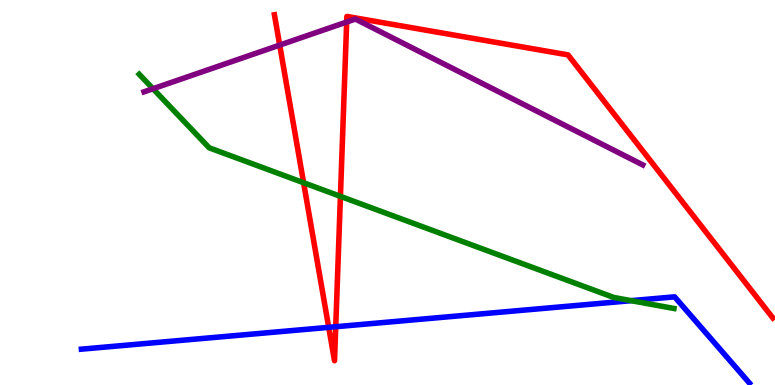[{'lines': ['blue', 'red'], 'intersections': [{'x': 4.24, 'y': 1.5}, {'x': 4.33, 'y': 1.51}]}, {'lines': ['green', 'red'], 'intersections': [{'x': 3.92, 'y': 5.25}, {'x': 4.39, 'y': 4.9}]}, {'lines': ['purple', 'red'], 'intersections': [{'x': 3.61, 'y': 8.83}, {'x': 4.47, 'y': 9.43}]}, {'lines': ['blue', 'green'], 'intersections': [{'x': 8.14, 'y': 2.19}]}, {'lines': ['blue', 'purple'], 'intersections': []}, {'lines': ['green', 'purple'], 'intersections': [{'x': 1.97, 'y': 7.7}]}]